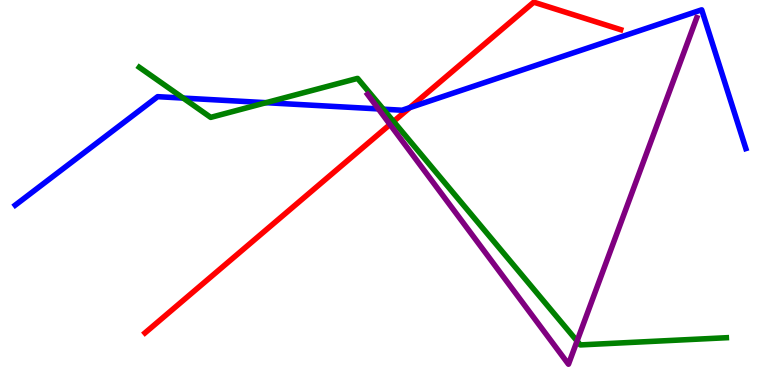[{'lines': ['blue', 'red'], 'intersections': [{'x': 5.29, 'y': 7.2}]}, {'lines': ['green', 'red'], 'intersections': [{'x': 5.08, 'y': 6.85}]}, {'lines': ['purple', 'red'], 'intersections': [{'x': 5.03, 'y': 6.77}]}, {'lines': ['blue', 'green'], 'intersections': [{'x': 2.36, 'y': 7.45}, {'x': 3.43, 'y': 7.33}, {'x': 4.95, 'y': 7.16}]}, {'lines': ['blue', 'purple'], 'intersections': [{'x': 4.88, 'y': 7.17}]}, {'lines': ['green', 'purple'], 'intersections': [{'x': 7.45, 'y': 1.14}]}]